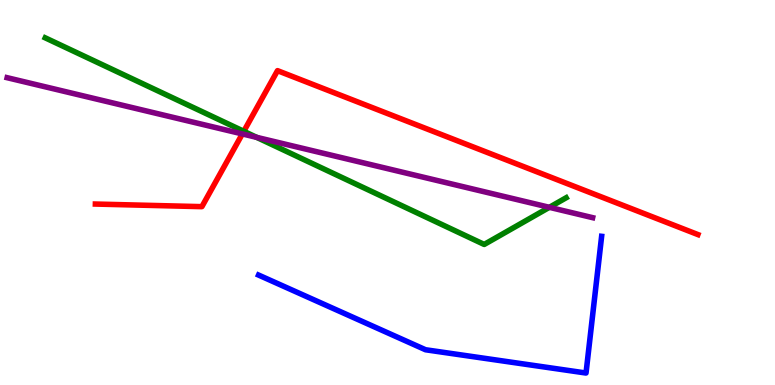[{'lines': ['blue', 'red'], 'intersections': []}, {'lines': ['green', 'red'], 'intersections': [{'x': 3.15, 'y': 6.59}]}, {'lines': ['purple', 'red'], 'intersections': [{'x': 3.13, 'y': 6.52}]}, {'lines': ['blue', 'green'], 'intersections': []}, {'lines': ['blue', 'purple'], 'intersections': []}, {'lines': ['green', 'purple'], 'intersections': [{'x': 3.31, 'y': 6.43}, {'x': 7.09, 'y': 4.62}]}]